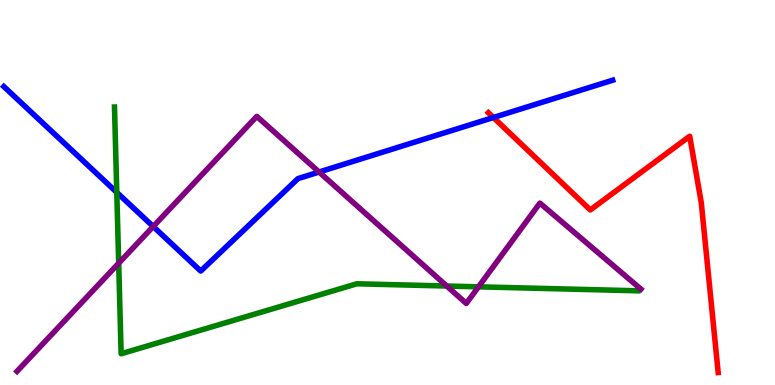[{'lines': ['blue', 'red'], 'intersections': [{'x': 6.37, 'y': 6.95}]}, {'lines': ['green', 'red'], 'intersections': []}, {'lines': ['purple', 'red'], 'intersections': []}, {'lines': ['blue', 'green'], 'intersections': [{'x': 1.51, 'y': 5.0}]}, {'lines': ['blue', 'purple'], 'intersections': [{'x': 1.98, 'y': 4.12}, {'x': 4.12, 'y': 5.53}]}, {'lines': ['green', 'purple'], 'intersections': [{'x': 1.53, 'y': 3.16}, {'x': 5.76, 'y': 2.57}, {'x': 6.17, 'y': 2.55}]}]